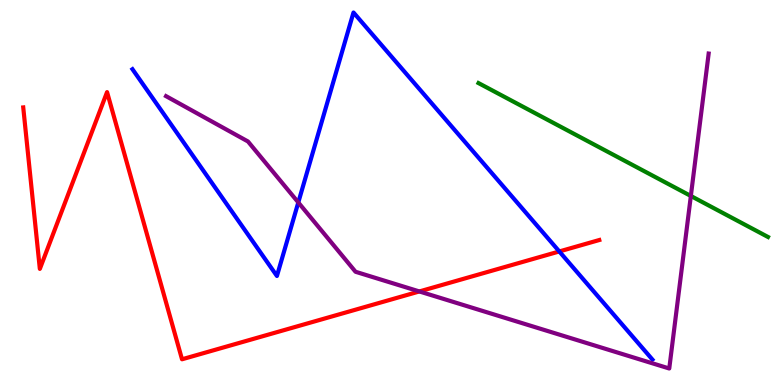[{'lines': ['blue', 'red'], 'intersections': [{'x': 7.22, 'y': 3.47}]}, {'lines': ['green', 'red'], 'intersections': []}, {'lines': ['purple', 'red'], 'intersections': [{'x': 5.41, 'y': 2.43}]}, {'lines': ['blue', 'green'], 'intersections': []}, {'lines': ['blue', 'purple'], 'intersections': [{'x': 3.85, 'y': 4.74}]}, {'lines': ['green', 'purple'], 'intersections': [{'x': 8.91, 'y': 4.91}]}]